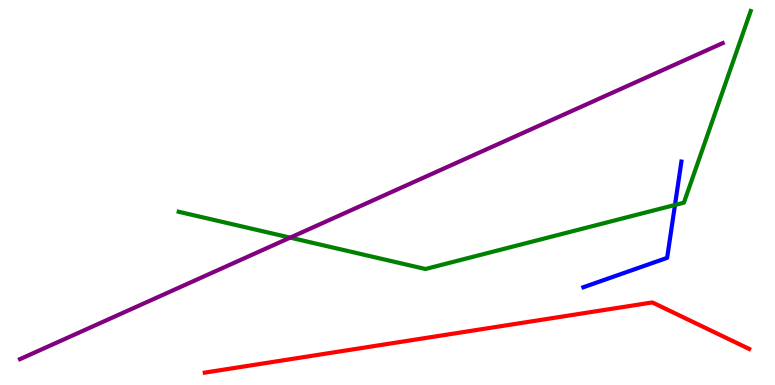[{'lines': ['blue', 'red'], 'intersections': []}, {'lines': ['green', 'red'], 'intersections': []}, {'lines': ['purple', 'red'], 'intersections': []}, {'lines': ['blue', 'green'], 'intersections': [{'x': 8.71, 'y': 4.68}]}, {'lines': ['blue', 'purple'], 'intersections': []}, {'lines': ['green', 'purple'], 'intersections': [{'x': 3.74, 'y': 3.83}]}]